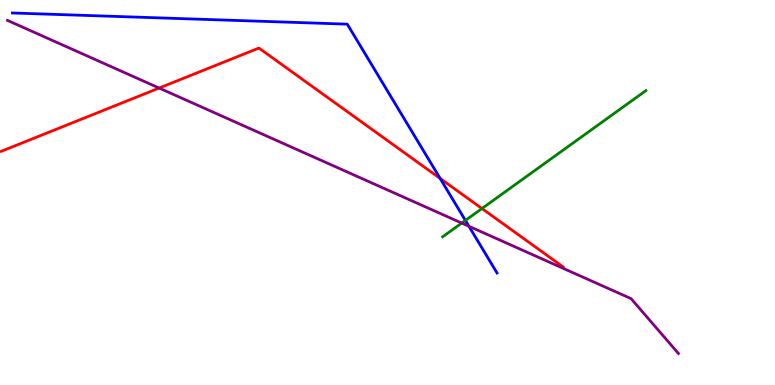[{'lines': ['blue', 'red'], 'intersections': [{'x': 5.68, 'y': 5.37}]}, {'lines': ['green', 'red'], 'intersections': [{'x': 6.22, 'y': 4.58}]}, {'lines': ['purple', 'red'], 'intersections': [{'x': 2.05, 'y': 7.71}]}, {'lines': ['blue', 'green'], 'intersections': [{'x': 6.01, 'y': 4.27}]}, {'lines': ['blue', 'purple'], 'intersections': [{'x': 6.05, 'y': 4.12}]}, {'lines': ['green', 'purple'], 'intersections': [{'x': 5.96, 'y': 4.21}]}]